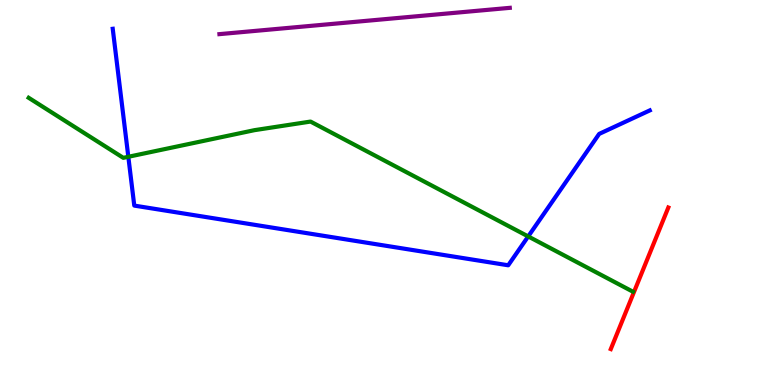[{'lines': ['blue', 'red'], 'intersections': []}, {'lines': ['green', 'red'], 'intersections': []}, {'lines': ['purple', 'red'], 'intersections': []}, {'lines': ['blue', 'green'], 'intersections': [{'x': 1.66, 'y': 5.93}, {'x': 6.82, 'y': 3.86}]}, {'lines': ['blue', 'purple'], 'intersections': []}, {'lines': ['green', 'purple'], 'intersections': []}]